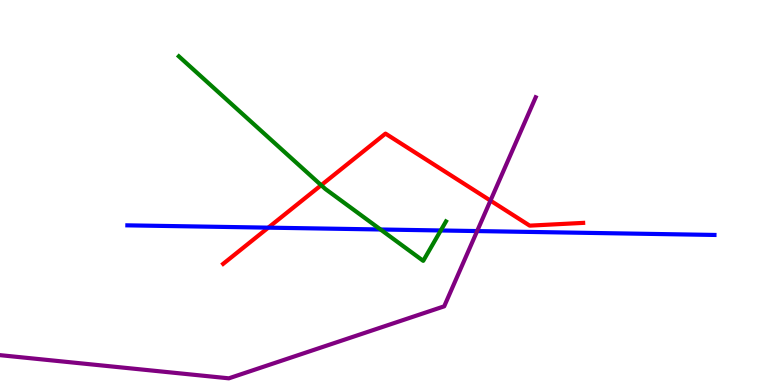[{'lines': ['blue', 'red'], 'intersections': [{'x': 3.46, 'y': 4.09}]}, {'lines': ['green', 'red'], 'intersections': [{'x': 4.14, 'y': 5.19}]}, {'lines': ['purple', 'red'], 'intersections': [{'x': 6.33, 'y': 4.79}]}, {'lines': ['blue', 'green'], 'intersections': [{'x': 4.91, 'y': 4.04}, {'x': 5.69, 'y': 4.01}]}, {'lines': ['blue', 'purple'], 'intersections': [{'x': 6.16, 'y': 4.0}]}, {'lines': ['green', 'purple'], 'intersections': []}]